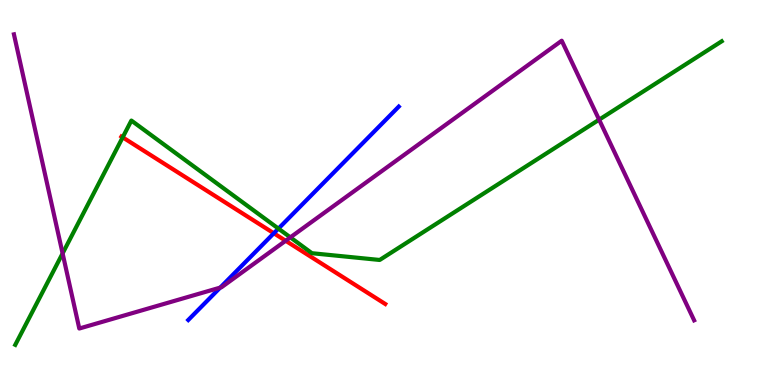[{'lines': ['blue', 'red'], 'intersections': [{'x': 3.53, 'y': 3.94}]}, {'lines': ['green', 'red'], 'intersections': [{'x': 1.58, 'y': 6.43}]}, {'lines': ['purple', 'red'], 'intersections': [{'x': 3.69, 'y': 3.75}]}, {'lines': ['blue', 'green'], 'intersections': [{'x': 3.59, 'y': 4.06}]}, {'lines': ['blue', 'purple'], 'intersections': [{'x': 2.84, 'y': 2.53}]}, {'lines': ['green', 'purple'], 'intersections': [{'x': 0.808, 'y': 3.42}, {'x': 3.75, 'y': 3.83}, {'x': 7.73, 'y': 6.89}]}]